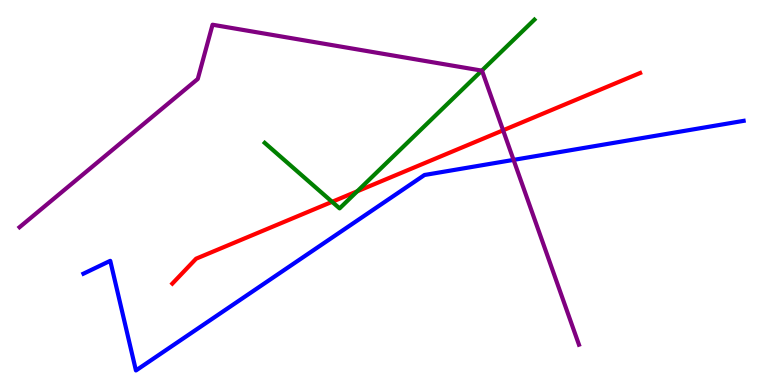[{'lines': ['blue', 'red'], 'intersections': []}, {'lines': ['green', 'red'], 'intersections': [{'x': 4.29, 'y': 4.76}, {'x': 4.61, 'y': 5.03}]}, {'lines': ['purple', 'red'], 'intersections': [{'x': 6.49, 'y': 6.62}]}, {'lines': ['blue', 'green'], 'intersections': []}, {'lines': ['blue', 'purple'], 'intersections': [{'x': 6.63, 'y': 5.85}]}, {'lines': ['green', 'purple'], 'intersections': [{'x': 6.22, 'y': 8.17}]}]